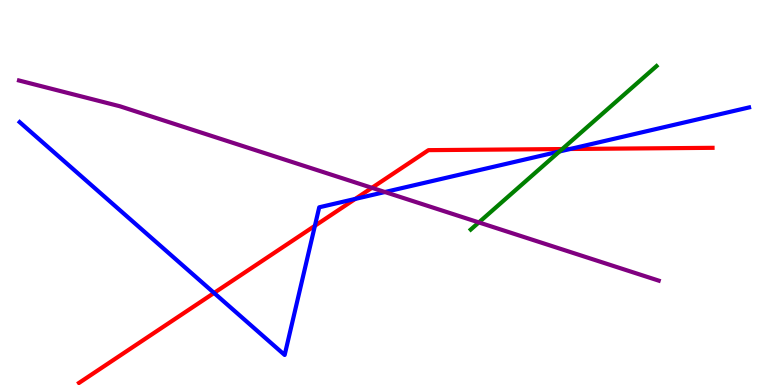[{'lines': ['blue', 'red'], 'intersections': [{'x': 2.76, 'y': 2.39}, {'x': 4.06, 'y': 4.14}, {'x': 4.58, 'y': 4.83}, {'x': 7.36, 'y': 6.13}]}, {'lines': ['green', 'red'], 'intersections': [{'x': 7.25, 'y': 6.13}]}, {'lines': ['purple', 'red'], 'intersections': [{'x': 4.8, 'y': 5.12}]}, {'lines': ['blue', 'green'], 'intersections': [{'x': 7.22, 'y': 6.07}]}, {'lines': ['blue', 'purple'], 'intersections': [{'x': 4.97, 'y': 5.01}]}, {'lines': ['green', 'purple'], 'intersections': [{'x': 6.18, 'y': 4.22}]}]